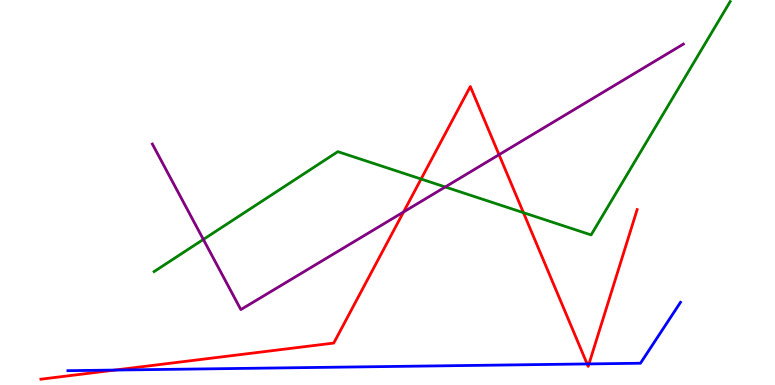[{'lines': ['blue', 'red'], 'intersections': [{'x': 1.48, 'y': 0.388}, {'x': 7.58, 'y': 0.547}, {'x': 7.6, 'y': 0.548}]}, {'lines': ['green', 'red'], 'intersections': [{'x': 5.43, 'y': 5.35}, {'x': 6.75, 'y': 4.48}]}, {'lines': ['purple', 'red'], 'intersections': [{'x': 5.21, 'y': 4.49}, {'x': 6.44, 'y': 5.98}]}, {'lines': ['blue', 'green'], 'intersections': []}, {'lines': ['blue', 'purple'], 'intersections': []}, {'lines': ['green', 'purple'], 'intersections': [{'x': 2.62, 'y': 3.78}, {'x': 5.75, 'y': 5.14}]}]